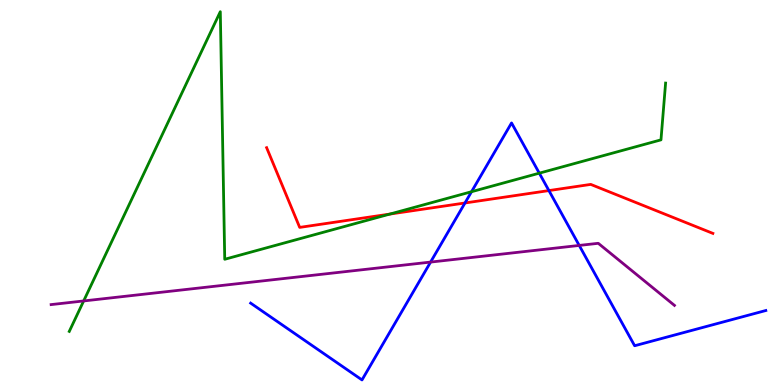[{'lines': ['blue', 'red'], 'intersections': [{'x': 6.0, 'y': 4.73}, {'x': 7.08, 'y': 5.05}]}, {'lines': ['green', 'red'], 'intersections': [{'x': 5.03, 'y': 4.44}]}, {'lines': ['purple', 'red'], 'intersections': []}, {'lines': ['blue', 'green'], 'intersections': [{'x': 6.08, 'y': 5.02}, {'x': 6.96, 'y': 5.5}]}, {'lines': ['blue', 'purple'], 'intersections': [{'x': 5.56, 'y': 3.19}, {'x': 7.47, 'y': 3.63}]}, {'lines': ['green', 'purple'], 'intersections': [{'x': 1.08, 'y': 2.18}]}]